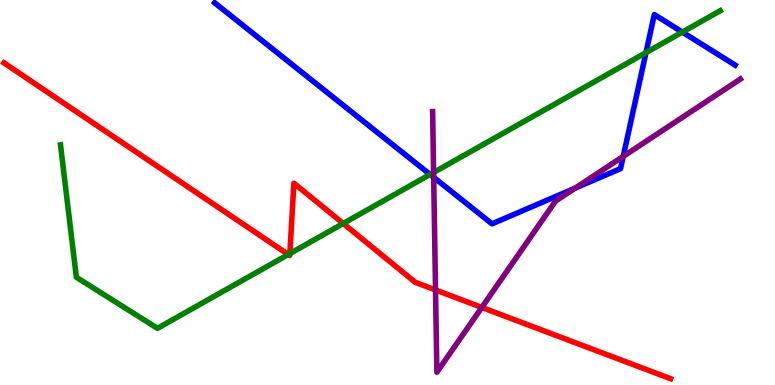[{'lines': ['blue', 'red'], 'intersections': []}, {'lines': ['green', 'red'], 'intersections': [{'x': 3.72, 'y': 3.39}, {'x': 3.74, 'y': 3.41}, {'x': 4.43, 'y': 4.2}]}, {'lines': ['purple', 'red'], 'intersections': [{'x': 5.62, 'y': 2.47}, {'x': 6.22, 'y': 2.02}]}, {'lines': ['blue', 'green'], 'intersections': [{'x': 5.55, 'y': 5.47}, {'x': 8.34, 'y': 8.63}, {'x': 8.8, 'y': 9.17}]}, {'lines': ['blue', 'purple'], 'intersections': [{'x': 5.6, 'y': 5.39}, {'x': 7.42, 'y': 5.11}, {'x': 8.04, 'y': 5.94}]}, {'lines': ['green', 'purple'], 'intersections': [{'x': 5.59, 'y': 5.52}]}]